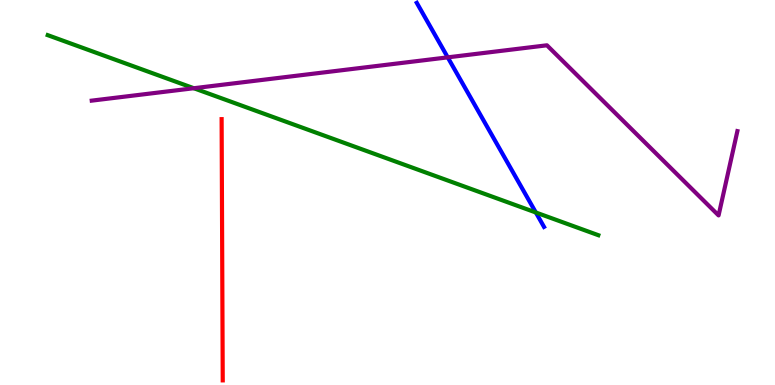[{'lines': ['blue', 'red'], 'intersections': []}, {'lines': ['green', 'red'], 'intersections': []}, {'lines': ['purple', 'red'], 'intersections': []}, {'lines': ['blue', 'green'], 'intersections': [{'x': 6.91, 'y': 4.48}]}, {'lines': ['blue', 'purple'], 'intersections': [{'x': 5.78, 'y': 8.51}]}, {'lines': ['green', 'purple'], 'intersections': [{'x': 2.5, 'y': 7.71}]}]